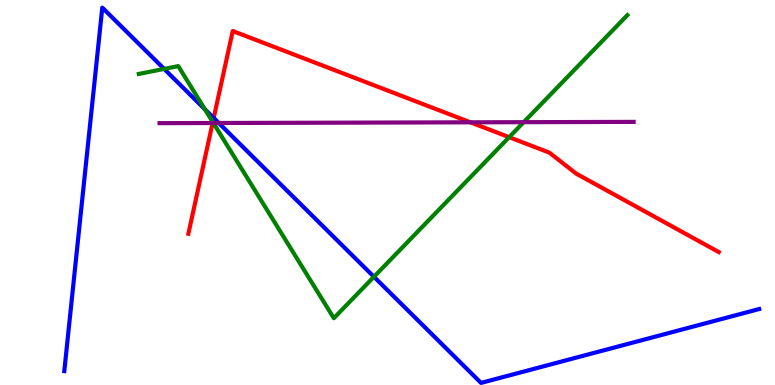[{'lines': ['blue', 'red'], 'intersections': [{'x': 2.76, 'y': 6.93}]}, {'lines': ['green', 'red'], 'intersections': [{'x': 2.75, 'y': 6.83}, {'x': 6.57, 'y': 6.44}]}, {'lines': ['purple', 'red'], 'intersections': [{'x': 2.74, 'y': 6.81}, {'x': 6.07, 'y': 6.82}]}, {'lines': ['blue', 'green'], 'intersections': [{'x': 2.12, 'y': 8.21}, {'x': 2.64, 'y': 7.16}, {'x': 4.83, 'y': 2.81}]}, {'lines': ['blue', 'purple'], 'intersections': [{'x': 2.82, 'y': 6.81}]}, {'lines': ['green', 'purple'], 'intersections': [{'x': 2.75, 'y': 6.81}, {'x': 6.76, 'y': 6.83}]}]